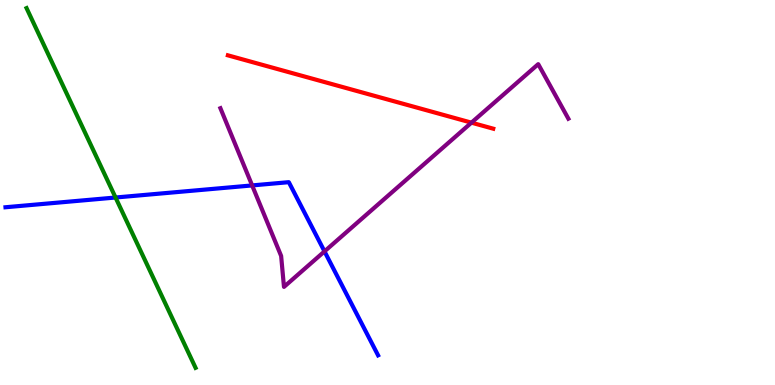[{'lines': ['blue', 'red'], 'intersections': []}, {'lines': ['green', 'red'], 'intersections': []}, {'lines': ['purple', 'red'], 'intersections': [{'x': 6.08, 'y': 6.81}]}, {'lines': ['blue', 'green'], 'intersections': [{'x': 1.49, 'y': 4.87}]}, {'lines': ['blue', 'purple'], 'intersections': [{'x': 3.25, 'y': 5.18}, {'x': 4.19, 'y': 3.47}]}, {'lines': ['green', 'purple'], 'intersections': []}]